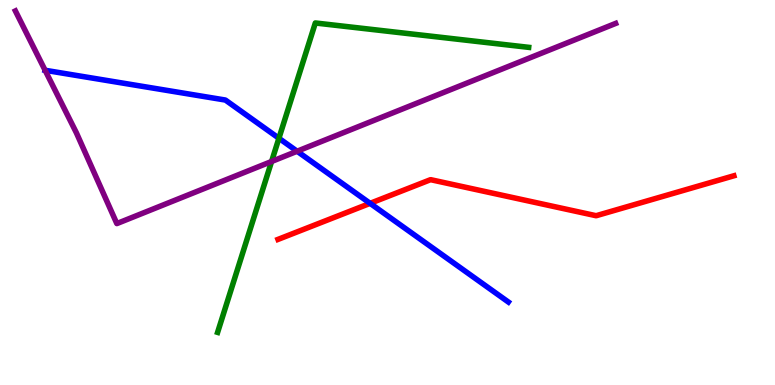[{'lines': ['blue', 'red'], 'intersections': [{'x': 4.78, 'y': 4.72}]}, {'lines': ['green', 'red'], 'intersections': []}, {'lines': ['purple', 'red'], 'intersections': []}, {'lines': ['blue', 'green'], 'intersections': [{'x': 3.6, 'y': 6.41}]}, {'lines': ['blue', 'purple'], 'intersections': [{'x': 0.582, 'y': 8.17}, {'x': 3.83, 'y': 6.07}]}, {'lines': ['green', 'purple'], 'intersections': [{'x': 3.5, 'y': 5.81}]}]